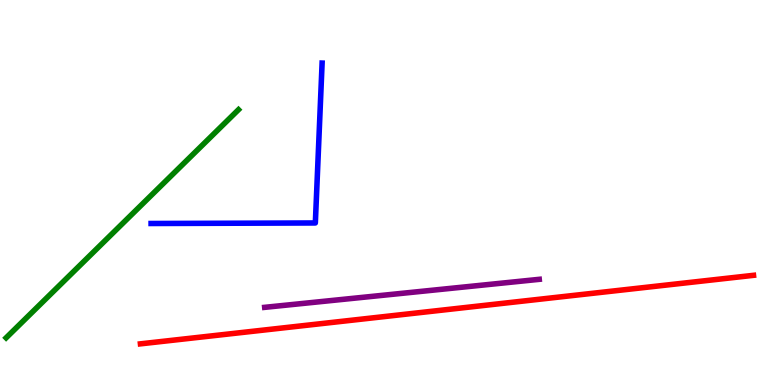[{'lines': ['blue', 'red'], 'intersections': []}, {'lines': ['green', 'red'], 'intersections': []}, {'lines': ['purple', 'red'], 'intersections': []}, {'lines': ['blue', 'green'], 'intersections': []}, {'lines': ['blue', 'purple'], 'intersections': []}, {'lines': ['green', 'purple'], 'intersections': []}]